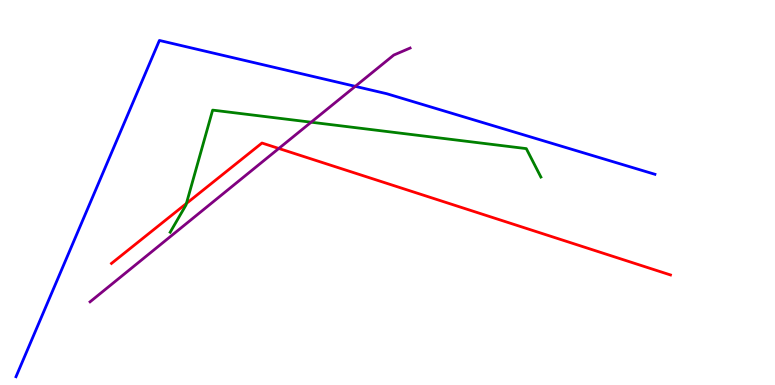[{'lines': ['blue', 'red'], 'intersections': []}, {'lines': ['green', 'red'], 'intersections': [{'x': 2.41, 'y': 4.71}]}, {'lines': ['purple', 'red'], 'intersections': [{'x': 3.6, 'y': 6.14}]}, {'lines': ['blue', 'green'], 'intersections': []}, {'lines': ['blue', 'purple'], 'intersections': [{'x': 4.58, 'y': 7.76}]}, {'lines': ['green', 'purple'], 'intersections': [{'x': 4.01, 'y': 6.83}]}]